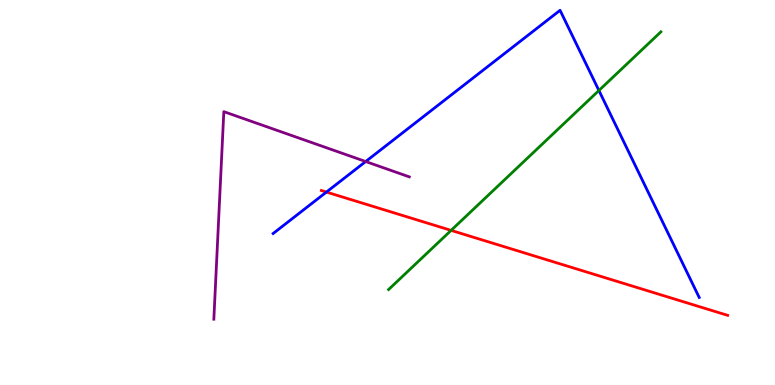[{'lines': ['blue', 'red'], 'intersections': [{'x': 4.21, 'y': 5.01}]}, {'lines': ['green', 'red'], 'intersections': [{'x': 5.82, 'y': 4.02}]}, {'lines': ['purple', 'red'], 'intersections': []}, {'lines': ['blue', 'green'], 'intersections': [{'x': 7.73, 'y': 7.65}]}, {'lines': ['blue', 'purple'], 'intersections': [{'x': 4.72, 'y': 5.8}]}, {'lines': ['green', 'purple'], 'intersections': []}]